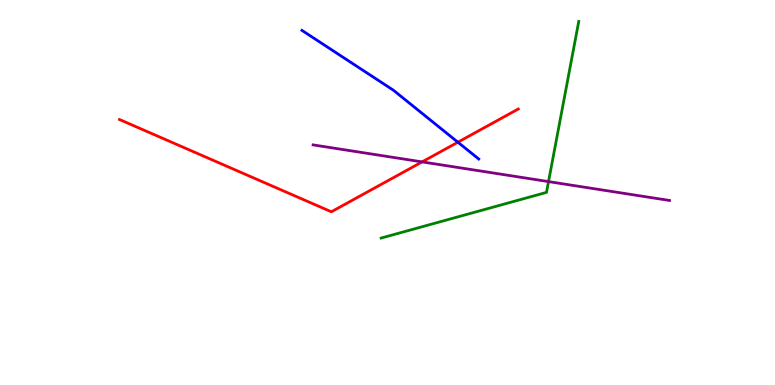[{'lines': ['blue', 'red'], 'intersections': [{'x': 5.91, 'y': 6.31}]}, {'lines': ['green', 'red'], 'intersections': []}, {'lines': ['purple', 'red'], 'intersections': [{'x': 5.45, 'y': 5.8}]}, {'lines': ['blue', 'green'], 'intersections': []}, {'lines': ['blue', 'purple'], 'intersections': []}, {'lines': ['green', 'purple'], 'intersections': [{'x': 7.08, 'y': 5.28}]}]